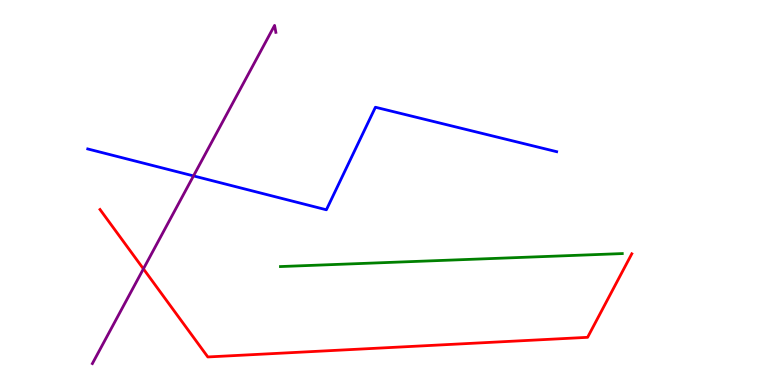[{'lines': ['blue', 'red'], 'intersections': []}, {'lines': ['green', 'red'], 'intersections': []}, {'lines': ['purple', 'red'], 'intersections': [{'x': 1.85, 'y': 3.02}]}, {'lines': ['blue', 'green'], 'intersections': []}, {'lines': ['blue', 'purple'], 'intersections': [{'x': 2.5, 'y': 5.43}]}, {'lines': ['green', 'purple'], 'intersections': []}]